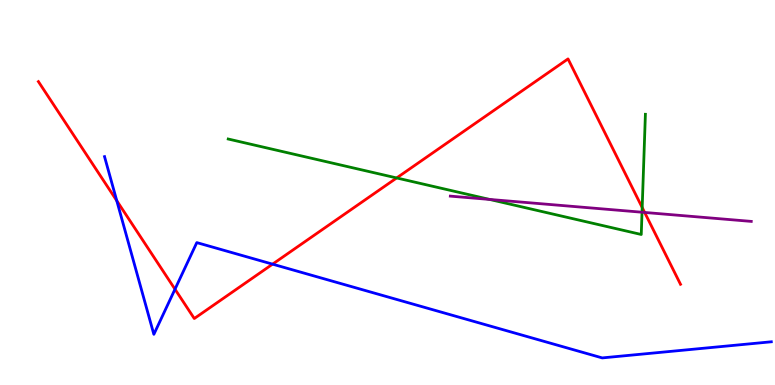[{'lines': ['blue', 'red'], 'intersections': [{'x': 1.51, 'y': 4.79}, {'x': 2.26, 'y': 2.49}, {'x': 3.52, 'y': 3.14}]}, {'lines': ['green', 'red'], 'intersections': [{'x': 5.12, 'y': 5.38}, {'x': 8.29, 'y': 4.61}]}, {'lines': ['purple', 'red'], 'intersections': [{'x': 8.32, 'y': 4.48}]}, {'lines': ['blue', 'green'], 'intersections': []}, {'lines': ['blue', 'purple'], 'intersections': []}, {'lines': ['green', 'purple'], 'intersections': [{'x': 6.32, 'y': 4.82}, {'x': 8.28, 'y': 4.49}]}]